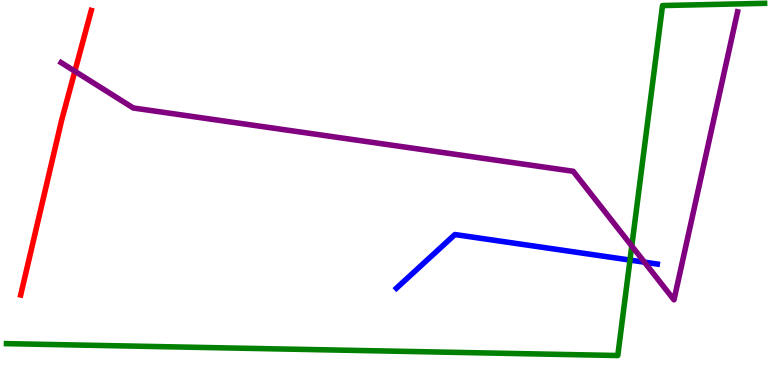[{'lines': ['blue', 'red'], 'intersections': []}, {'lines': ['green', 'red'], 'intersections': []}, {'lines': ['purple', 'red'], 'intersections': [{'x': 0.966, 'y': 8.15}]}, {'lines': ['blue', 'green'], 'intersections': [{'x': 8.13, 'y': 3.25}]}, {'lines': ['blue', 'purple'], 'intersections': [{'x': 8.32, 'y': 3.19}]}, {'lines': ['green', 'purple'], 'intersections': [{'x': 8.15, 'y': 3.61}]}]